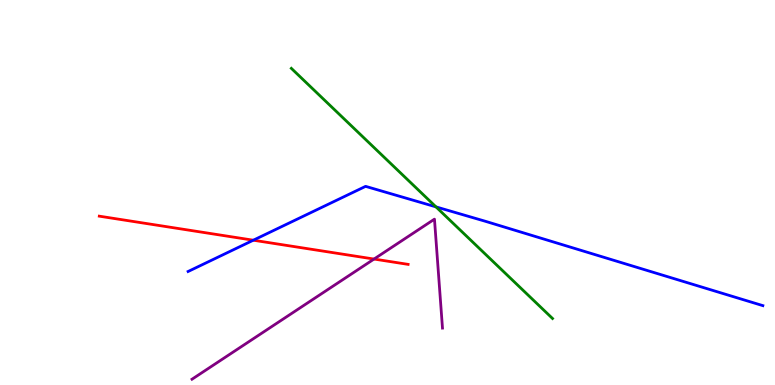[{'lines': ['blue', 'red'], 'intersections': [{'x': 3.27, 'y': 3.76}]}, {'lines': ['green', 'red'], 'intersections': []}, {'lines': ['purple', 'red'], 'intersections': [{'x': 4.83, 'y': 3.27}]}, {'lines': ['blue', 'green'], 'intersections': [{'x': 5.63, 'y': 4.63}]}, {'lines': ['blue', 'purple'], 'intersections': []}, {'lines': ['green', 'purple'], 'intersections': []}]